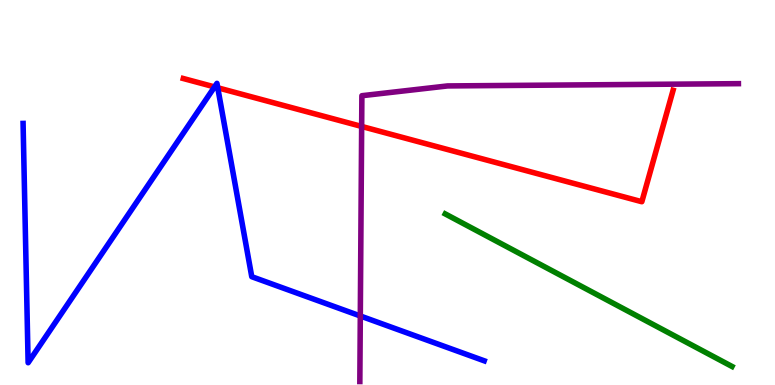[{'lines': ['blue', 'red'], 'intersections': [{'x': 2.77, 'y': 7.74}, {'x': 2.81, 'y': 7.72}]}, {'lines': ['green', 'red'], 'intersections': []}, {'lines': ['purple', 'red'], 'intersections': [{'x': 4.67, 'y': 6.72}]}, {'lines': ['blue', 'green'], 'intersections': []}, {'lines': ['blue', 'purple'], 'intersections': [{'x': 4.65, 'y': 1.79}]}, {'lines': ['green', 'purple'], 'intersections': []}]